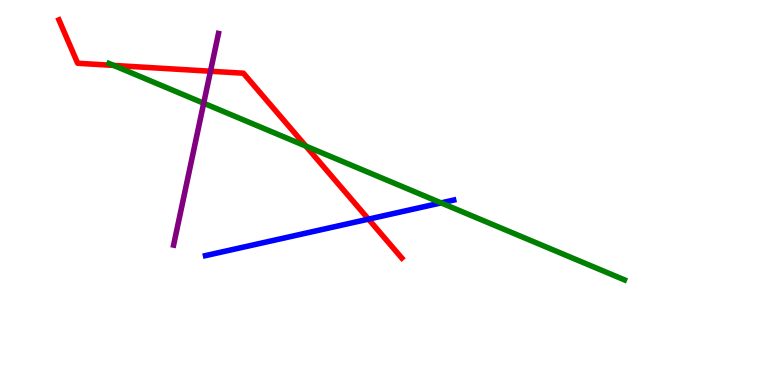[{'lines': ['blue', 'red'], 'intersections': [{'x': 4.75, 'y': 4.31}]}, {'lines': ['green', 'red'], 'intersections': [{'x': 1.47, 'y': 8.3}, {'x': 3.95, 'y': 6.2}]}, {'lines': ['purple', 'red'], 'intersections': [{'x': 2.72, 'y': 8.15}]}, {'lines': ['blue', 'green'], 'intersections': [{'x': 5.69, 'y': 4.73}]}, {'lines': ['blue', 'purple'], 'intersections': []}, {'lines': ['green', 'purple'], 'intersections': [{'x': 2.63, 'y': 7.32}]}]